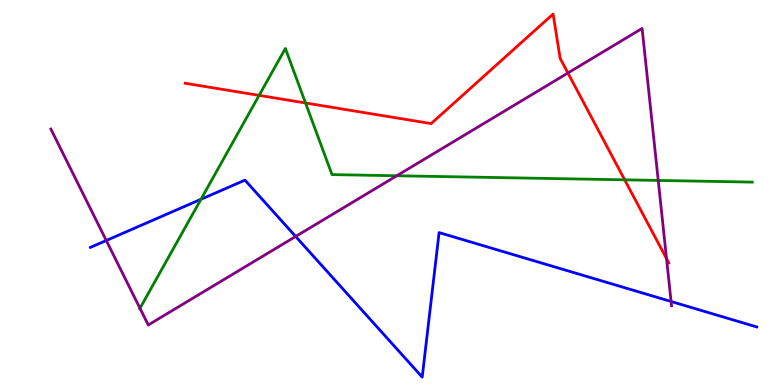[{'lines': ['blue', 'red'], 'intersections': []}, {'lines': ['green', 'red'], 'intersections': [{'x': 3.34, 'y': 7.52}, {'x': 3.94, 'y': 7.32}, {'x': 8.06, 'y': 5.33}]}, {'lines': ['purple', 'red'], 'intersections': [{'x': 7.33, 'y': 8.1}, {'x': 8.6, 'y': 3.28}]}, {'lines': ['blue', 'green'], 'intersections': [{'x': 2.59, 'y': 4.82}]}, {'lines': ['blue', 'purple'], 'intersections': [{'x': 1.37, 'y': 3.75}, {'x': 3.82, 'y': 3.86}, {'x': 8.66, 'y': 2.17}]}, {'lines': ['green', 'purple'], 'intersections': [{'x': 1.81, 'y': 1.99}, {'x': 5.12, 'y': 5.43}, {'x': 8.49, 'y': 5.31}]}]